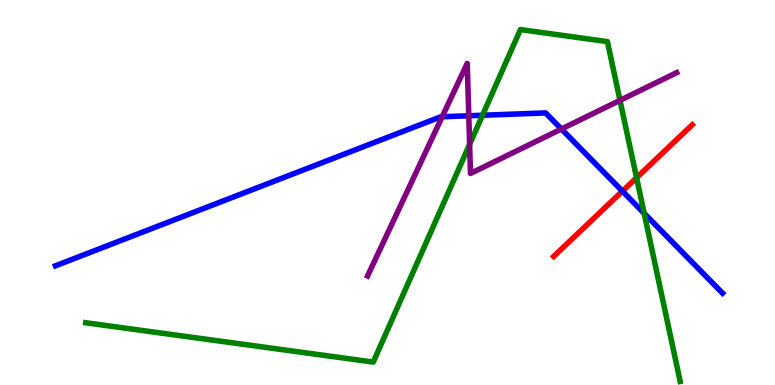[{'lines': ['blue', 'red'], 'intersections': [{'x': 8.03, 'y': 5.03}]}, {'lines': ['green', 'red'], 'intersections': [{'x': 8.21, 'y': 5.38}]}, {'lines': ['purple', 'red'], 'intersections': []}, {'lines': ['blue', 'green'], 'intersections': [{'x': 6.23, 'y': 7.01}, {'x': 8.31, 'y': 4.46}]}, {'lines': ['blue', 'purple'], 'intersections': [{'x': 5.71, 'y': 6.97}, {'x': 6.05, 'y': 6.99}, {'x': 7.24, 'y': 6.65}]}, {'lines': ['green', 'purple'], 'intersections': [{'x': 6.06, 'y': 6.25}, {'x': 8.0, 'y': 7.39}]}]